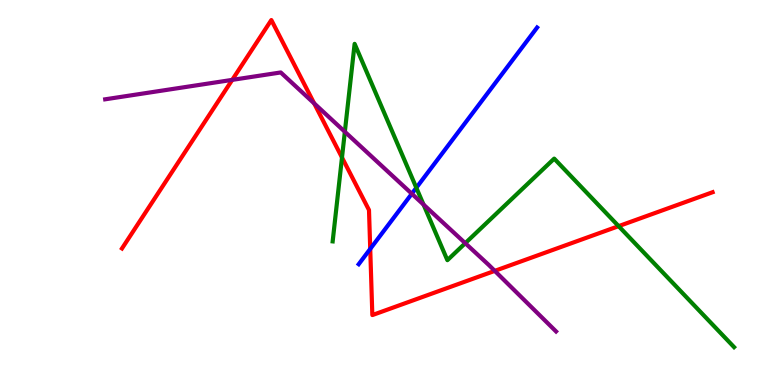[{'lines': ['blue', 'red'], 'intersections': [{'x': 4.78, 'y': 3.53}]}, {'lines': ['green', 'red'], 'intersections': [{'x': 4.41, 'y': 5.91}, {'x': 7.98, 'y': 4.13}]}, {'lines': ['purple', 'red'], 'intersections': [{'x': 3.0, 'y': 7.93}, {'x': 4.05, 'y': 7.31}, {'x': 6.38, 'y': 2.96}]}, {'lines': ['blue', 'green'], 'intersections': [{'x': 5.37, 'y': 5.12}]}, {'lines': ['blue', 'purple'], 'intersections': [{'x': 5.31, 'y': 4.97}]}, {'lines': ['green', 'purple'], 'intersections': [{'x': 4.45, 'y': 6.58}, {'x': 5.47, 'y': 4.69}, {'x': 6.0, 'y': 3.68}]}]